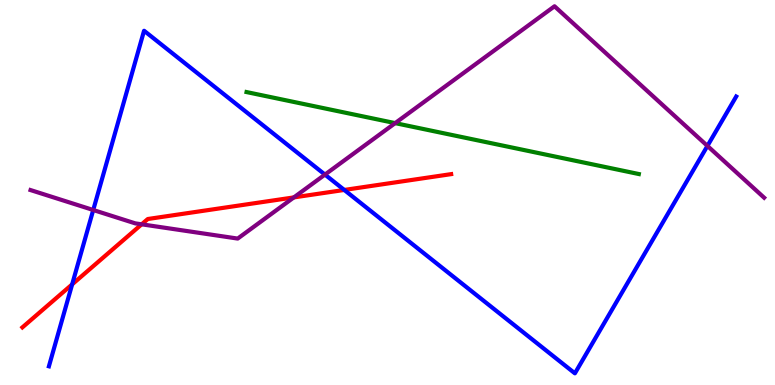[{'lines': ['blue', 'red'], 'intersections': [{'x': 0.931, 'y': 2.61}, {'x': 4.44, 'y': 5.07}]}, {'lines': ['green', 'red'], 'intersections': []}, {'lines': ['purple', 'red'], 'intersections': [{'x': 1.83, 'y': 4.17}, {'x': 3.79, 'y': 4.87}]}, {'lines': ['blue', 'green'], 'intersections': []}, {'lines': ['blue', 'purple'], 'intersections': [{'x': 1.2, 'y': 4.55}, {'x': 4.19, 'y': 5.47}, {'x': 9.13, 'y': 6.21}]}, {'lines': ['green', 'purple'], 'intersections': [{'x': 5.1, 'y': 6.8}]}]